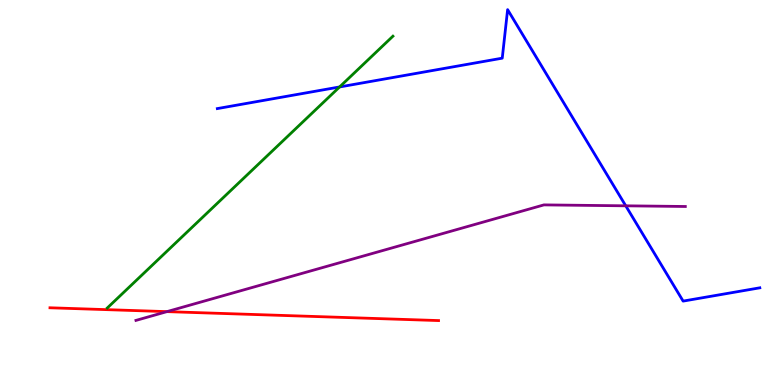[{'lines': ['blue', 'red'], 'intersections': []}, {'lines': ['green', 'red'], 'intersections': []}, {'lines': ['purple', 'red'], 'intersections': [{'x': 2.15, 'y': 1.91}]}, {'lines': ['blue', 'green'], 'intersections': [{'x': 4.38, 'y': 7.74}]}, {'lines': ['blue', 'purple'], 'intersections': [{'x': 8.07, 'y': 4.65}]}, {'lines': ['green', 'purple'], 'intersections': []}]